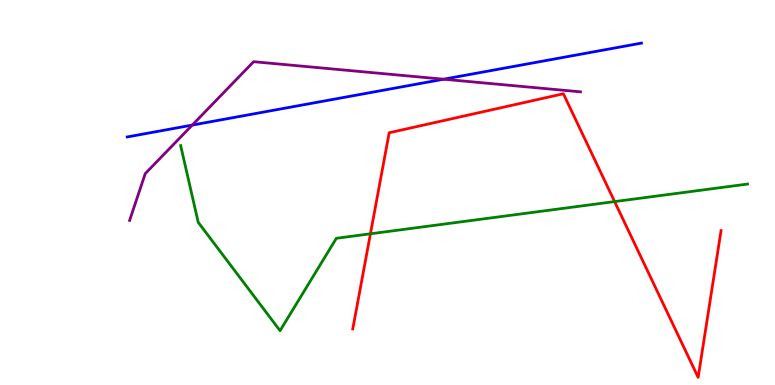[{'lines': ['blue', 'red'], 'intersections': []}, {'lines': ['green', 'red'], 'intersections': [{'x': 4.78, 'y': 3.93}, {'x': 7.93, 'y': 4.76}]}, {'lines': ['purple', 'red'], 'intersections': []}, {'lines': ['blue', 'green'], 'intersections': []}, {'lines': ['blue', 'purple'], 'intersections': [{'x': 2.48, 'y': 6.75}, {'x': 5.72, 'y': 7.94}]}, {'lines': ['green', 'purple'], 'intersections': []}]